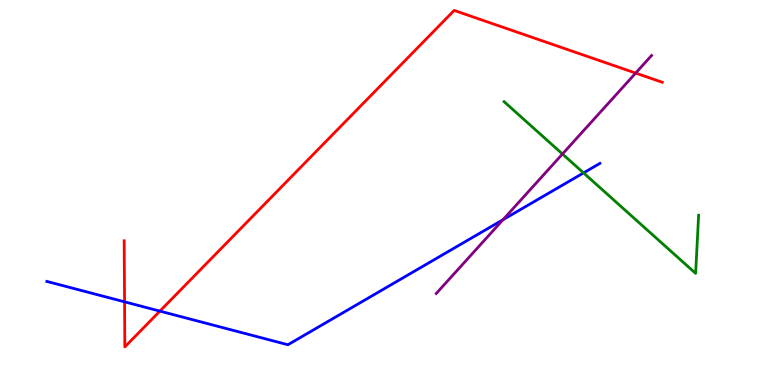[{'lines': ['blue', 'red'], 'intersections': [{'x': 1.61, 'y': 2.16}, {'x': 2.06, 'y': 1.92}]}, {'lines': ['green', 'red'], 'intersections': []}, {'lines': ['purple', 'red'], 'intersections': [{'x': 8.2, 'y': 8.1}]}, {'lines': ['blue', 'green'], 'intersections': [{'x': 7.53, 'y': 5.51}]}, {'lines': ['blue', 'purple'], 'intersections': [{'x': 6.49, 'y': 4.29}]}, {'lines': ['green', 'purple'], 'intersections': [{'x': 7.26, 'y': 6.0}]}]